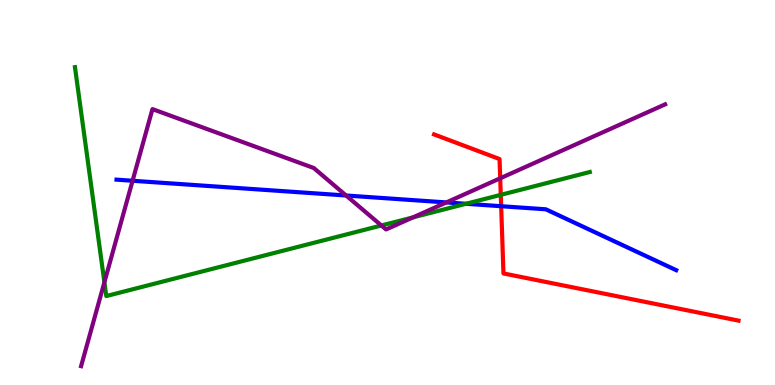[{'lines': ['blue', 'red'], 'intersections': [{'x': 6.47, 'y': 4.64}]}, {'lines': ['green', 'red'], 'intersections': [{'x': 6.46, 'y': 4.94}]}, {'lines': ['purple', 'red'], 'intersections': [{'x': 6.45, 'y': 5.37}]}, {'lines': ['blue', 'green'], 'intersections': [{'x': 6.01, 'y': 4.71}]}, {'lines': ['blue', 'purple'], 'intersections': [{'x': 1.71, 'y': 5.3}, {'x': 4.47, 'y': 4.92}, {'x': 5.76, 'y': 4.74}]}, {'lines': ['green', 'purple'], 'intersections': [{'x': 1.35, 'y': 2.67}, {'x': 4.92, 'y': 4.14}, {'x': 5.33, 'y': 4.35}]}]